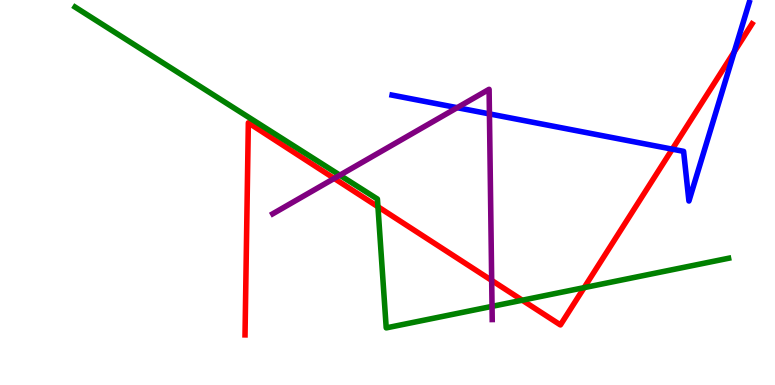[{'lines': ['blue', 'red'], 'intersections': [{'x': 8.67, 'y': 6.13}, {'x': 9.47, 'y': 8.65}]}, {'lines': ['green', 'red'], 'intersections': [{'x': 4.88, 'y': 4.63}, {'x': 6.74, 'y': 2.2}, {'x': 7.54, 'y': 2.53}]}, {'lines': ['purple', 'red'], 'intersections': [{'x': 4.31, 'y': 5.37}, {'x': 6.34, 'y': 2.72}]}, {'lines': ['blue', 'green'], 'intersections': []}, {'lines': ['blue', 'purple'], 'intersections': [{'x': 5.9, 'y': 7.2}, {'x': 6.32, 'y': 7.04}]}, {'lines': ['green', 'purple'], 'intersections': [{'x': 4.39, 'y': 5.45}, {'x': 6.35, 'y': 2.04}]}]